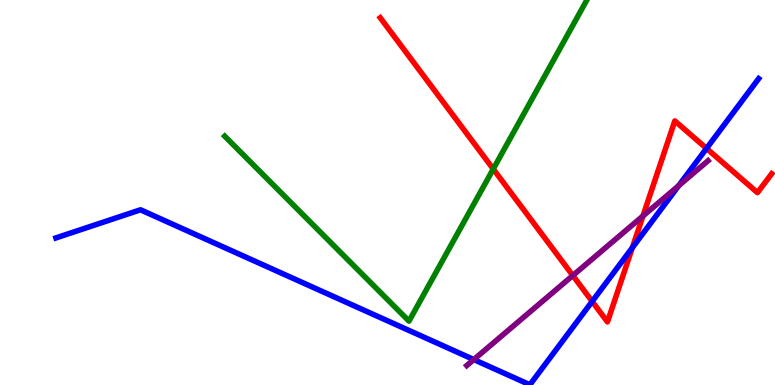[{'lines': ['blue', 'red'], 'intersections': [{'x': 7.64, 'y': 2.17}, {'x': 8.16, 'y': 3.57}, {'x': 9.12, 'y': 6.14}]}, {'lines': ['green', 'red'], 'intersections': [{'x': 6.36, 'y': 5.61}]}, {'lines': ['purple', 'red'], 'intersections': [{'x': 7.39, 'y': 2.84}, {'x': 8.3, 'y': 4.39}]}, {'lines': ['blue', 'green'], 'intersections': []}, {'lines': ['blue', 'purple'], 'intersections': [{'x': 6.11, 'y': 0.661}, {'x': 8.76, 'y': 5.18}]}, {'lines': ['green', 'purple'], 'intersections': []}]